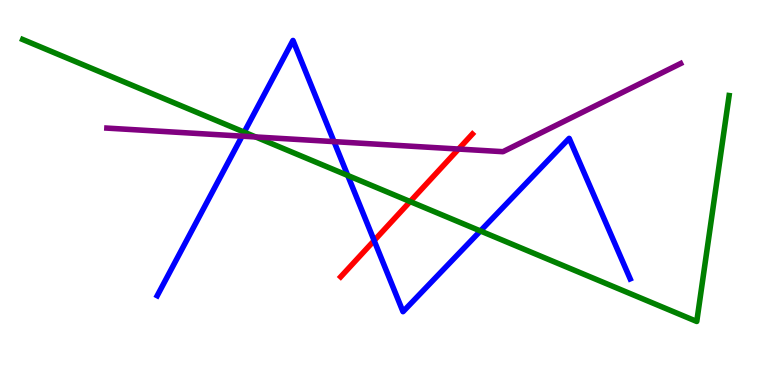[{'lines': ['blue', 'red'], 'intersections': [{'x': 4.83, 'y': 3.75}]}, {'lines': ['green', 'red'], 'intersections': [{'x': 5.29, 'y': 4.76}]}, {'lines': ['purple', 'red'], 'intersections': [{'x': 5.92, 'y': 6.13}]}, {'lines': ['blue', 'green'], 'intersections': [{'x': 3.15, 'y': 6.57}, {'x': 4.49, 'y': 5.44}, {'x': 6.2, 'y': 4.0}]}, {'lines': ['blue', 'purple'], 'intersections': [{'x': 3.12, 'y': 6.46}, {'x': 4.31, 'y': 6.32}]}, {'lines': ['green', 'purple'], 'intersections': [{'x': 3.3, 'y': 6.44}]}]